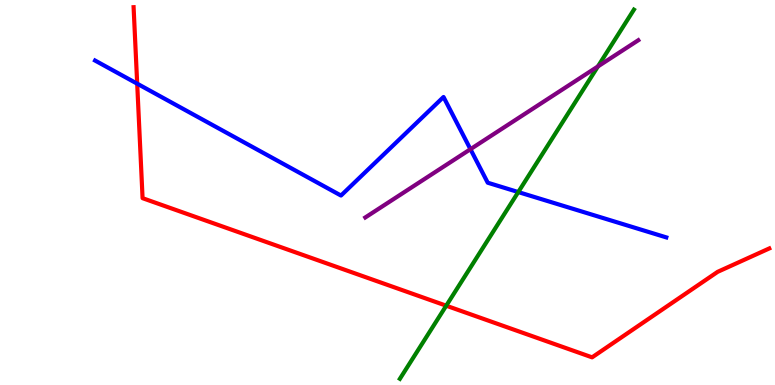[{'lines': ['blue', 'red'], 'intersections': [{'x': 1.77, 'y': 7.83}]}, {'lines': ['green', 'red'], 'intersections': [{'x': 5.76, 'y': 2.06}]}, {'lines': ['purple', 'red'], 'intersections': []}, {'lines': ['blue', 'green'], 'intersections': [{'x': 6.69, 'y': 5.01}]}, {'lines': ['blue', 'purple'], 'intersections': [{'x': 6.07, 'y': 6.12}]}, {'lines': ['green', 'purple'], 'intersections': [{'x': 7.72, 'y': 8.27}]}]